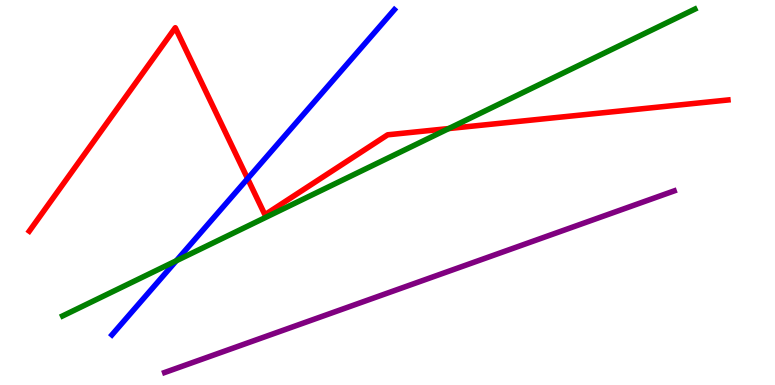[{'lines': ['blue', 'red'], 'intersections': [{'x': 3.2, 'y': 5.36}]}, {'lines': ['green', 'red'], 'intersections': [{'x': 5.79, 'y': 6.66}]}, {'lines': ['purple', 'red'], 'intersections': []}, {'lines': ['blue', 'green'], 'intersections': [{'x': 2.27, 'y': 3.23}]}, {'lines': ['blue', 'purple'], 'intersections': []}, {'lines': ['green', 'purple'], 'intersections': []}]